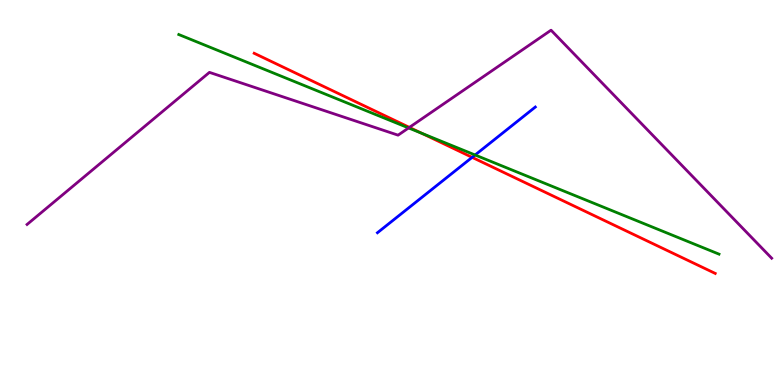[{'lines': ['blue', 'red'], 'intersections': [{'x': 6.09, 'y': 5.91}]}, {'lines': ['green', 'red'], 'intersections': [{'x': 5.44, 'y': 6.54}]}, {'lines': ['purple', 'red'], 'intersections': [{'x': 5.28, 'y': 6.69}]}, {'lines': ['blue', 'green'], 'intersections': [{'x': 6.13, 'y': 5.97}]}, {'lines': ['blue', 'purple'], 'intersections': []}, {'lines': ['green', 'purple'], 'intersections': [{'x': 5.27, 'y': 6.68}]}]